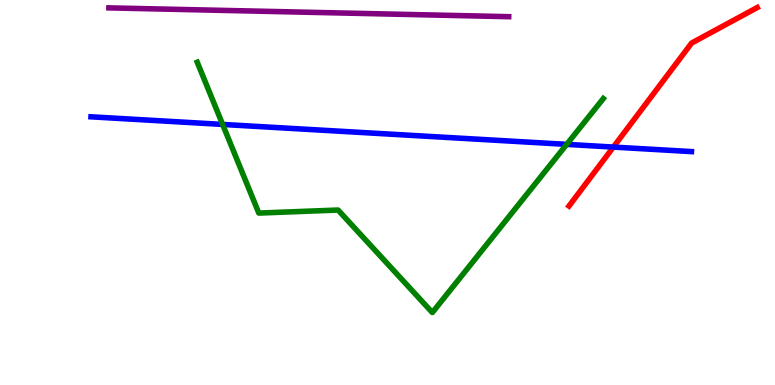[{'lines': ['blue', 'red'], 'intersections': [{'x': 7.91, 'y': 6.18}]}, {'lines': ['green', 'red'], 'intersections': []}, {'lines': ['purple', 'red'], 'intersections': []}, {'lines': ['blue', 'green'], 'intersections': [{'x': 2.87, 'y': 6.77}, {'x': 7.31, 'y': 6.25}]}, {'lines': ['blue', 'purple'], 'intersections': []}, {'lines': ['green', 'purple'], 'intersections': []}]